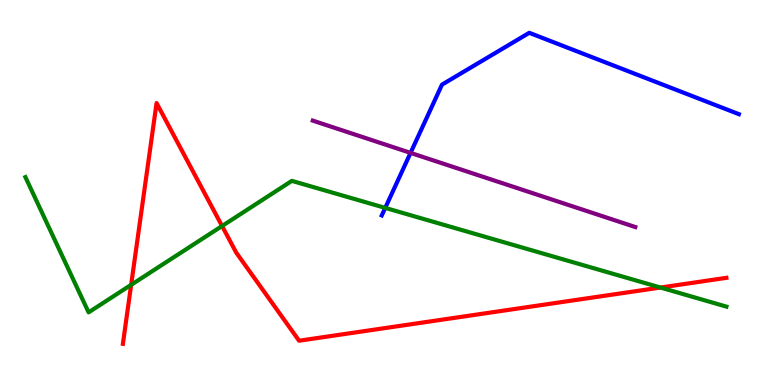[{'lines': ['blue', 'red'], 'intersections': []}, {'lines': ['green', 'red'], 'intersections': [{'x': 1.69, 'y': 2.6}, {'x': 2.87, 'y': 4.13}, {'x': 8.52, 'y': 2.53}]}, {'lines': ['purple', 'red'], 'intersections': []}, {'lines': ['blue', 'green'], 'intersections': [{'x': 4.97, 'y': 4.6}]}, {'lines': ['blue', 'purple'], 'intersections': [{'x': 5.3, 'y': 6.03}]}, {'lines': ['green', 'purple'], 'intersections': []}]